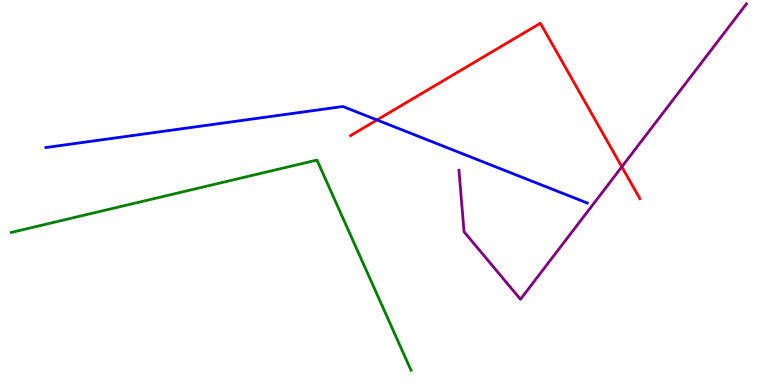[{'lines': ['blue', 'red'], 'intersections': [{'x': 4.86, 'y': 6.88}]}, {'lines': ['green', 'red'], 'intersections': []}, {'lines': ['purple', 'red'], 'intersections': [{'x': 8.02, 'y': 5.67}]}, {'lines': ['blue', 'green'], 'intersections': []}, {'lines': ['blue', 'purple'], 'intersections': []}, {'lines': ['green', 'purple'], 'intersections': []}]